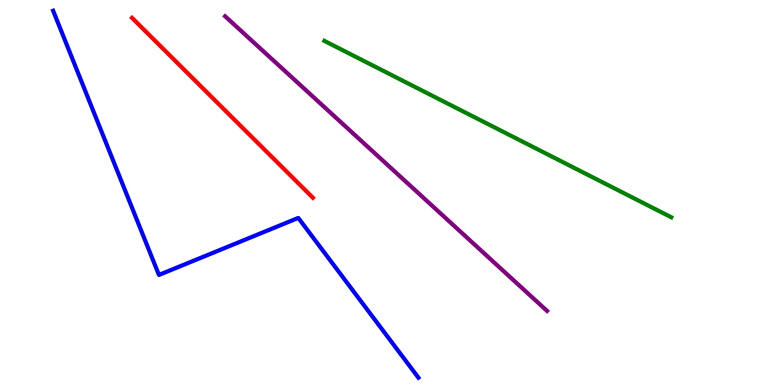[{'lines': ['blue', 'red'], 'intersections': []}, {'lines': ['green', 'red'], 'intersections': []}, {'lines': ['purple', 'red'], 'intersections': []}, {'lines': ['blue', 'green'], 'intersections': []}, {'lines': ['blue', 'purple'], 'intersections': []}, {'lines': ['green', 'purple'], 'intersections': []}]